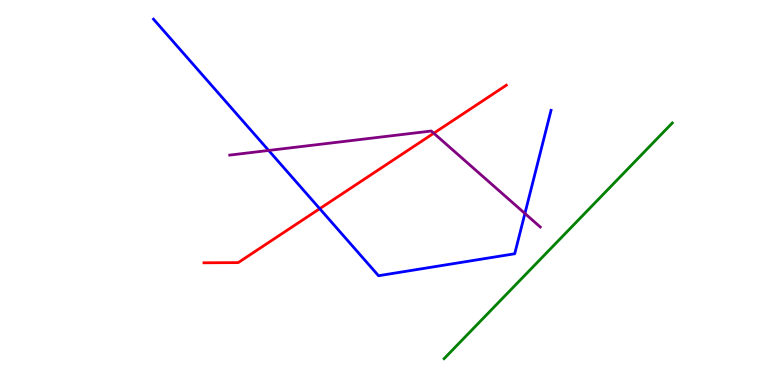[{'lines': ['blue', 'red'], 'intersections': [{'x': 4.13, 'y': 4.58}]}, {'lines': ['green', 'red'], 'intersections': []}, {'lines': ['purple', 'red'], 'intersections': [{'x': 5.6, 'y': 6.54}]}, {'lines': ['blue', 'green'], 'intersections': []}, {'lines': ['blue', 'purple'], 'intersections': [{'x': 3.47, 'y': 6.09}, {'x': 6.77, 'y': 4.46}]}, {'lines': ['green', 'purple'], 'intersections': []}]